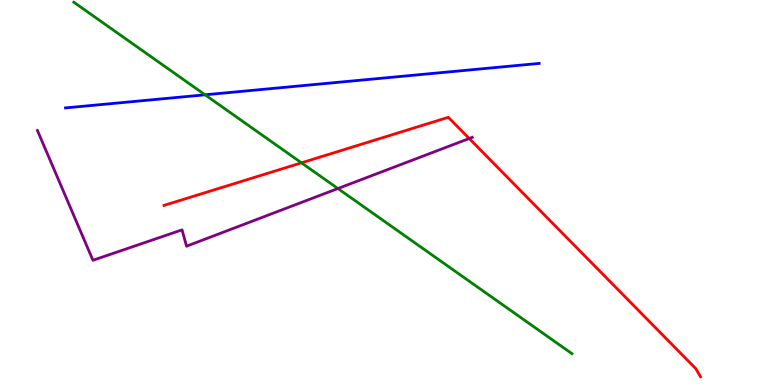[{'lines': ['blue', 'red'], 'intersections': []}, {'lines': ['green', 'red'], 'intersections': [{'x': 3.89, 'y': 5.77}]}, {'lines': ['purple', 'red'], 'intersections': [{'x': 6.05, 'y': 6.4}]}, {'lines': ['blue', 'green'], 'intersections': [{'x': 2.65, 'y': 7.54}]}, {'lines': ['blue', 'purple'], 'intersections': []}, {'lines': ['green', 'purple'], 'intersections': [{'x': 4.36, 'y': 5.1}]}]